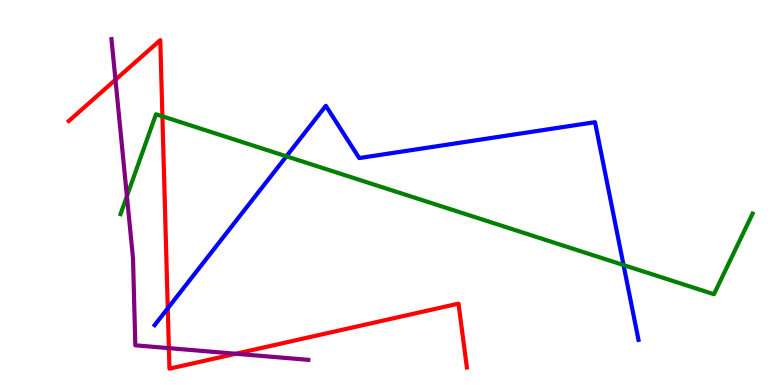[{'lines': ['blue', 'red'], 'intersections': [{'x': 2.16, 'y': 1.99}]}, {'lines': ['green', 'red'], 'intersections': [{'x': 2.1, 'y': 6.98}]}, {'lines': ['purple', 'red'], 'intersections': [{'x': 1.49, 'y': 7.93}, {'x': 2.18, 'y': 0.958}, {'x': 3.04, 'y': 0.812}]}, {'lines': ['blue', 'green'], 'intersections': [{'x': 3.7, 'y': 5.94}, {'x': 8.05, 'y': 3.12}]}, {'lines': ['blue', 'purple'], 'intersections': []}, {'lines': ['green', 'purple'], 'intersections': [{'x': 1.64, 'y': 4.9}]}]